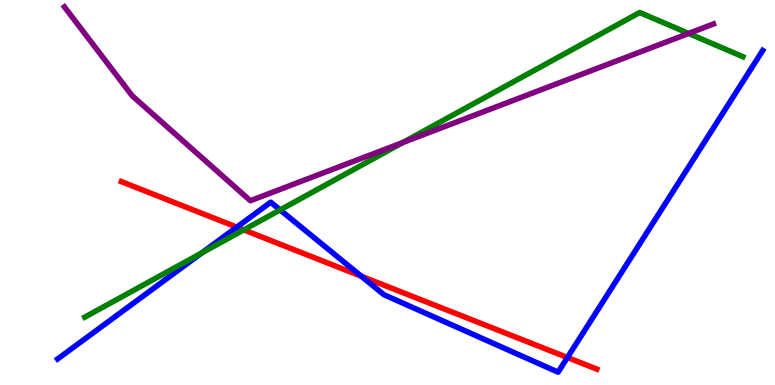[{'lines': ['blue', 'red'], 'intersections': [{'x': 3.06, 'y': 4.1}, {'x': 4.66, 'y': 2.82}, {'x': 7.32, 'y': 0.714}]}, {'lines': ['green', 'red'], 'intersections': [{'x': 3.15, 'y': 4.03}]}, {'lines': ['purple', 'red'], 'intersections': []}, {'lines': ['blue', 'green'], 'intersections': [{'x': 2.6, 'y': 3.43}, {'x': 3.61, 'y': 4.55}]}, {'lines': ['blue', 'purple'], 'intersections': []}, {'lines': ['green', 'purple'], 'intersections': [{'x': 5.2, 'y': 6.3}, {'x': 8.89, 'y': 9.13}]}]